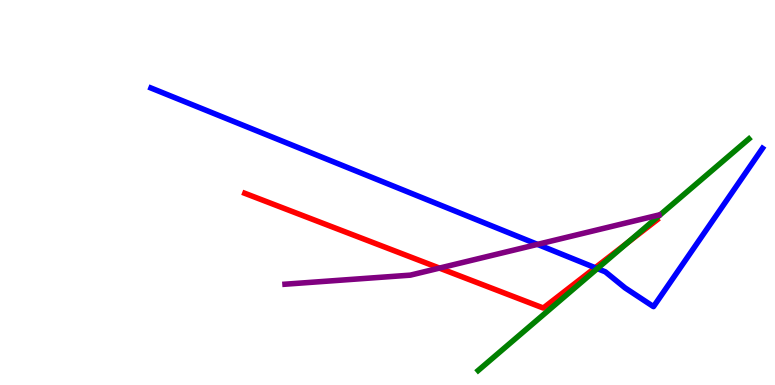[{'lines': ['blue', 'red'], 'intersections': [{'x': 7.68, 'y': 3.05}]}, {'lines': ['green', 'red'], 'intersections': [{'x': 8.1, 'y': 3.7}]}, {'lines': ['purple', 'red'], 'intersections': [{'x': 5.67, 'y': 3.04}]}, {'lines': ['blue', 'green'], 'intersections': [{'x': 7.71, 'y': 3.02}]}, {'lines': ['blue', 'purple'], 'intersections': [{'x': 6.94, 'y': 3.65}]}, {'lines': ['green', 'purple'], 'intersections': []}]